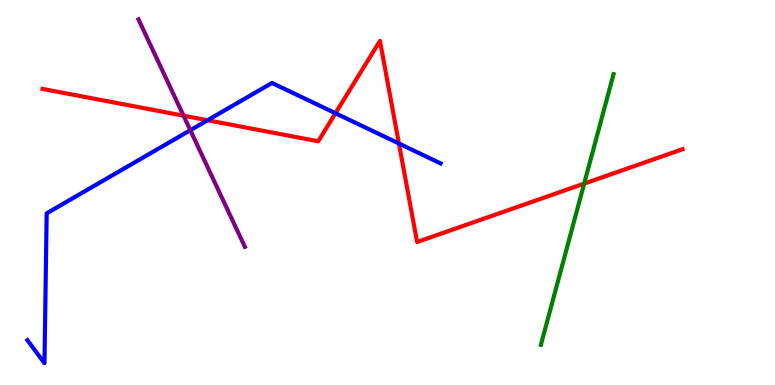[{'lines': ['blue', 'red'], 'intersections': [{'x': 2.68, 'y': 6.88}, {'x': 4.33, 'y': 7.06}, {'x': 5.15, 'y': 6.27}]}, {'lines': ['green', 'red'], 'intersections': [{'x': 7.54, 'y': 5.23}]}, {'lines': ['purple', 'red'], 'intersections': [{'x': 2.37, 'y': 7.0}]}, {'lines': ['blue', 'green'], 'intersections': []}, {'lines': ['blue', 'purple'], 'intersections': [{'x': 2.46, 'y': 6.62}]}, {'lines': ['green', 'purple'], 'intersections': []}]